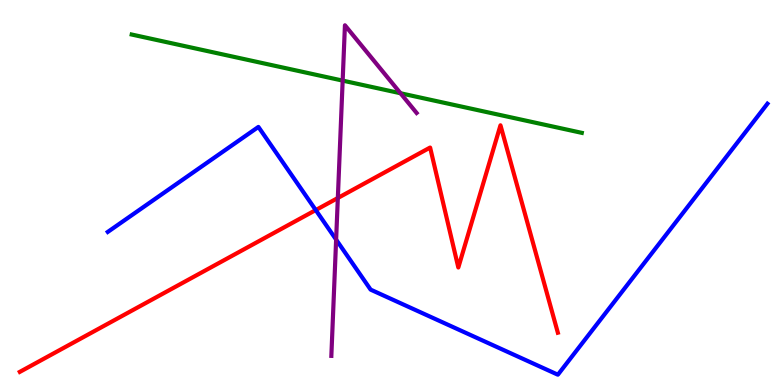[{'lines': ['blue', 'red'], 'intersections': [{'x': 4.07, 'y': 4.54}]}, {'lines': ['green', 'red'], 'intersections': []}, {'lines': ['purple', 'red'], 'intersections': [{'x': 4.36, 'y': 4.86}]}, {'lines': ['blue', 'green'], 'intersections': []}, {'lines': ['blue', 'purple'], 'intersections': [{'x': 4.34, 'y': 3.78}]}, {'lines': ['green', 'purple'], 'intersections': [{'x': 4.42, 'y': 7.91}, {'x': 5.17, 'y': 7.58}]}]